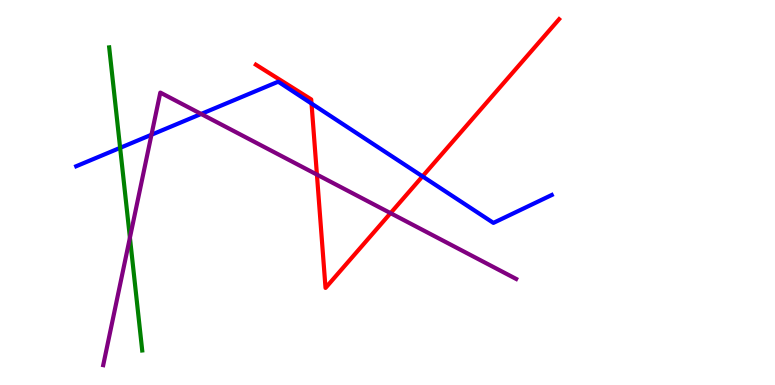[{'lines': ['blue', 'red'], 'intersections': [{'x': 4.02, 'y': 7.31}, {'x': 5.45, 'y': 5.42}]}, {'lines': ['green', 'red'], 'intersections': []}, {'lines': ['purple', 'red'], 'intersections': [{'x': 4.09, 'y': 5.47}, {'x': 5.04, 'y': 4.46}]}, {'lines': ['blue', 'green'], 'intersections': [{'x': 1.55, 'y': 6.16}]}, {'lines': ['blue', 'purple'], 'intersections': [{'x': 1.95, 'y': 6.5}, {'x': 2.6, 'y': 7.04}]}, {'lines': ['green', 'purple'], 'intersections': [{'x': 1.68, 'y': 3.83}]}]